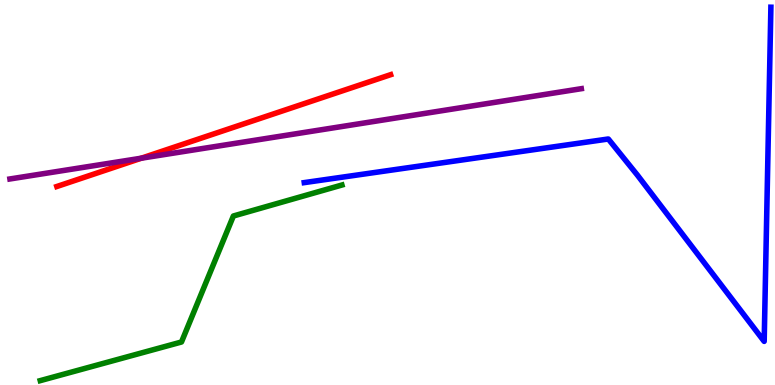[{'lines': ['blue', 'red'], 'intersections': []}, {'lines': ['green', 'red'], 'intersections': []}, {'lines': ['purple', 'red'], 'intersections': [{'x': 1.82, 'y': 5.89}]}, {'lines': ['blue', 'green'], 'intersections': []}, {'lines': ['blue', 'purple'], 'intersections': []}, {'lines': ['green', 'purple'], 'intersections': []}]